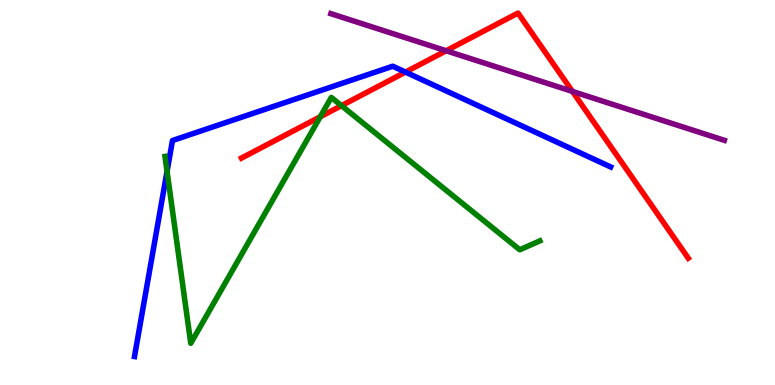[{'lines': ['blue', 'red'], 'intersections': [{'x': 5.23, 'y': 8.13}]}, {'lines': ['green', 'red'], 'intersections': [{'x': 4.13, 'y': 6.97}, {'x': 4.41, 'y': 7.26}]}, {'lines': ['purple', 'red'], 'intersections': [{'x': 5.76, 'y': 8.68}, {'x': 7.39, 'y': 7.63}]}, {'lines': ['blue', 'green'], 'intersections': [{'x': 2.16, 'y': 5.55}]}, {'lines': ['blue', 'purple'], 'intersections': []}, {'lines': ['green', 'purple'], 'intersections': []}]